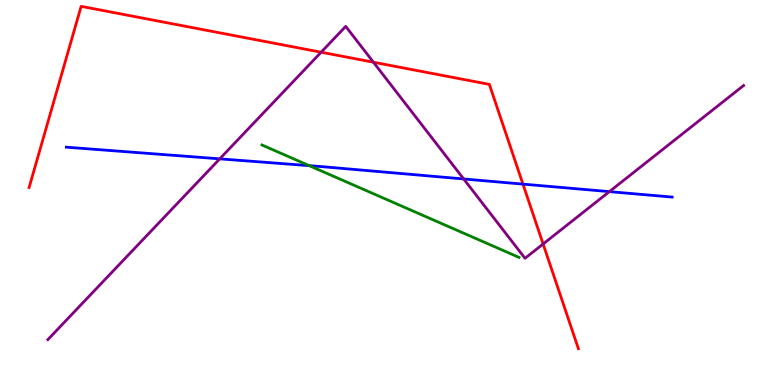[{'lines': ['blue', 'red'], 'intersections': [{'x': 6.75, 'y': 5.22}]}, {'lines': ['green', 'red'], 'intersections': []}, {'lines': ['purple', 'red'], 'intersections': [{'x': 4.14, 'y': 8.64}, {'x': 4.82, 'y': 8.38}, {'x': 7.01, 'y': 3.66}]}, {'lines': ['blue', 'green'], 'intersections': [{'x': 3.99, 'y': 5.7}]}, {'lines': ['blue', 'purple'], 'intersections': [{'x': 2.84, 'y': 5.87}, {'x': 5.98, 'y': 5.35}, {'x': 7.86, 'y': 5.02}]}, {'lines': ['green', 'purple'], 'intersections': []}]